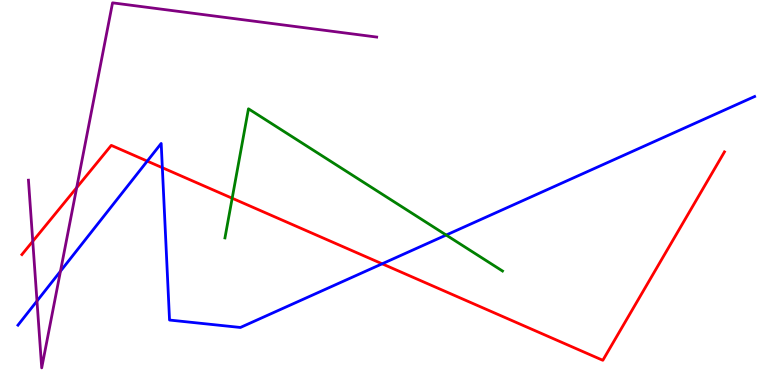[{'lines': ['blue', 'red'], 'intersections': [{'x': 1.9, 'y': 5.82}, {'x': 2.09, 'y': 5.64}, {'x': 4.93, 'y': 3.15}]}, {'lines': ['green', 'red'], 'intersections': [{'x': 3.0, 'y': 4.85}]}, {'lines': ['purple', 'red'], 'intersections': [{'x': 0.423, 'y': 3.73}, {'x': 0.99, 'y': 5.13}]}, {'lines': ['blue', 'green'], 'intersections': [{'x': 5.76, 'y': 3.89}]}, {'lines': ['blue', 'purple'], 'intersections': [{'x': 0.477, 'y': 2.18}, {'x': 0.78, 'y': 2.96}]}, {'lines': ['green', 'purple'], 'intersections': []}]